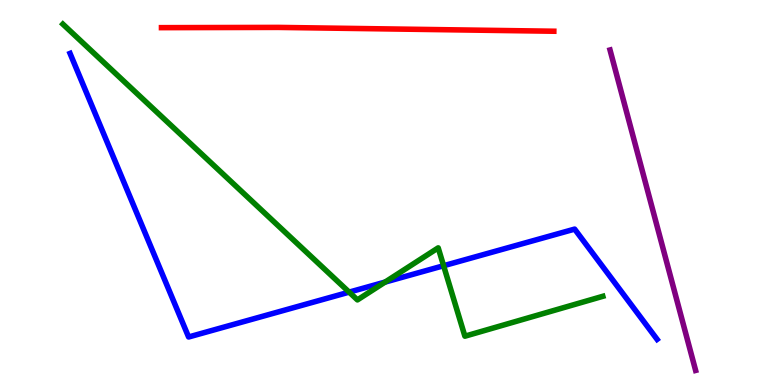[{'lines': ['blue', 'red'], 'intersections': []}, {'lines': ['green', 'red'], 'intersections': []}, {'lines': ['purple', 'red'], 'intersections': []}, {'lines': ['blue', 'green'], 'intersections': [{'x': 4.51, 'y': 2.41}, {'x': 4.97, 'y': 2.67}, {'x': 5.72, 'y': 3.1}]}, {'lines': ['blue', 'purple'], 'intersections': []}, {'lines': ['green', 'purple'], 'intersections': []}]